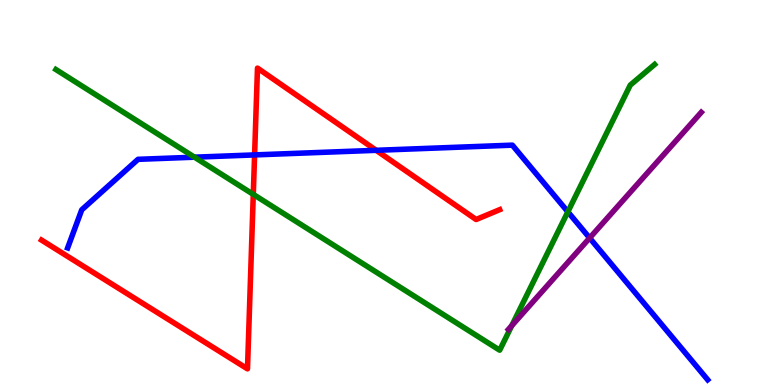[{'lines': ['blue', 'red'], 'intersections': [{'x': 3.29, 'y': 5.98}, {'x': 4.85, 'y': 6.1}]}, {'lines': ['green', 'red'], 'intersections': [{'x': 3.27, 'y': 4.95}]}, {'lines': ['purple', 'red'], 'intersections': []}, {'lines': ['blue', 'green'], 'intersections': [{'x': 2.51, 'y': 5.92}, {'x': 7.33, 'y': 4.5}]}, {'lines': ['blue', 'purple'], 'intersections': [{'x': 7.61, 'y': 3.82}]}, {'lines': ['green', 'purple'], 'intersections': [{'x': 6.6, 'y': 1.54}]}]